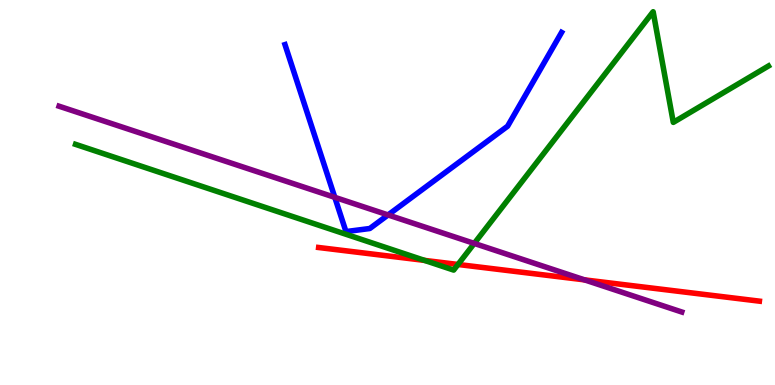[{'lines': ['blue', 'red'], 'intersections': []}, {'lines': ['green', 'red'], 'intersections': [{'x': 5.48, 'y': 3.24}, {'x': 5.91, 'y': 3.13}]}, {'lines': ['purple', 'red'], 'intersections': [{'x': 7.54, 'y': 2.73}]}, {'lines': ['blue', 'green'], 'intersections': []}, {'lines': ['blue', 'purple'], 'intersections': [{'x': 4.32, 'y': 4.87}, {'x': 5.01, 'y': 4.42}]}, {'lines': ['green', 'purple'], 'intersections': [{'x': 6.12, 'y': 3.68}]}]